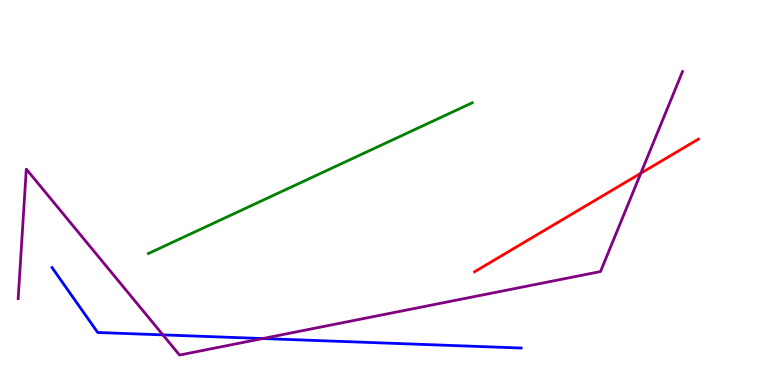[{'lines': ['blue', 'red'], 'intersections': []}, {'lines': ['green', 'red'], 'intersections': []}, {'lines': ['purple', 'red'], 'intersections': [{'x': 8.27, 'y': 5.5}]}, {'lines': ['blue', 'green'], 'intersections': []}, {'lines': ['blue', 'purple'], 'intersections': [{'x': 2.1, 'y': 1.3}, {'x': 3.39, 'y': 1.21}]}, {'lines': ['green', 'purple'], 'intersections': []}]